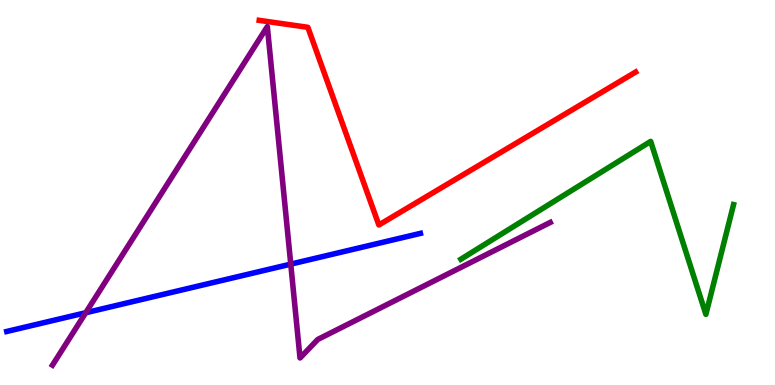[{'lines': ['blue', 'red'], 'intersections': []}, {'lines': ['green', 'red'], 'intersections': []}, {'lines': ['purple', 'red'], 'intersections': []}, {'lines': ['blue', 'green'], 'intersections': []}, {'lines': ['blue', 'purple'], 'intersections': [{'x': 1.11, 'y': 1.88}, {'x': 3.75, 'y': 3.14}]}, {'lines': ['green', 'purple'], 'intersections': []}]